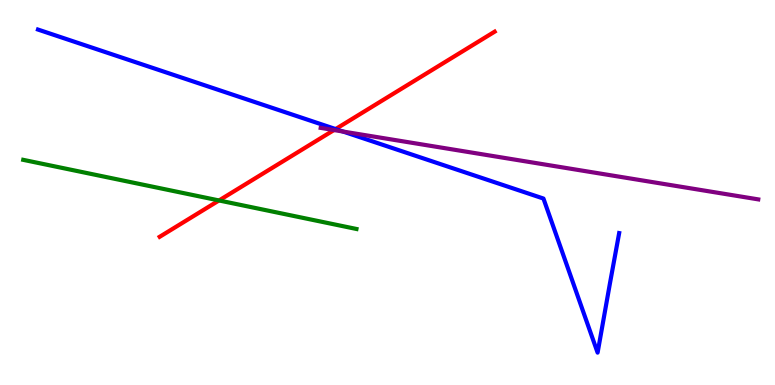[{'lines': ['blue', 'red'], 'intersections': [{'x': 4.33, 'y': 6.65}]}, {'lines': ['green', 'red'], 'intersections': [{'x': 2.83, 'y': 4.79}]}, {'lines': ['purple', 'red'], 'intersections': [{'x': 4.31, 'y': 6.62}]}, {'lines': ['blue', 'green'], 'intersections': []}, {'lines': ['blue', 'purple'], 'intersections': [{'x': 4.43, 'y': 6.58}]}, {'lines': ['green', 'purple'], 'intersections': []}]